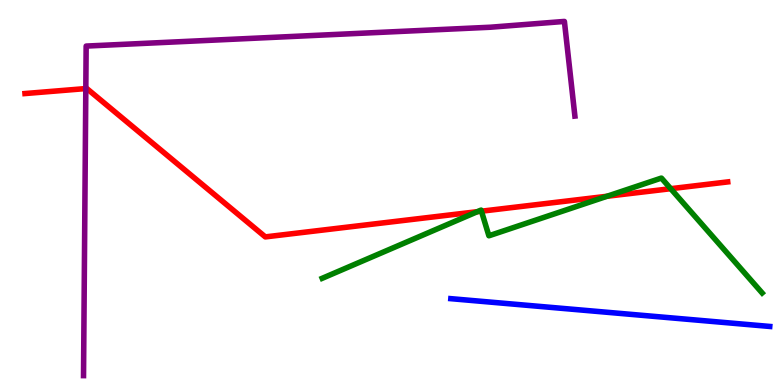[{'lines': ['blue', 'red'], 'intersections': []}, {'lines': ['green', 'red'], 'intersections': [{'x': 6.16, 'y': 4.5}, {'x': 6.21, 'y': 4.51}, {'x': 7.83, 'y': 4.9}, {'x': 8.65, 'y': 5.1}]}, {'lines': ['purple', 'red'], 'intersections': [{'x': 1.11, 'y': 7.7}]}, {'lines': ['blue', 'green'], 'intersections': []}, {'lines': ['blue', 'purple'], 'intersections': []}, {'lines': ['green', 'purple'], 'intersections': []}]